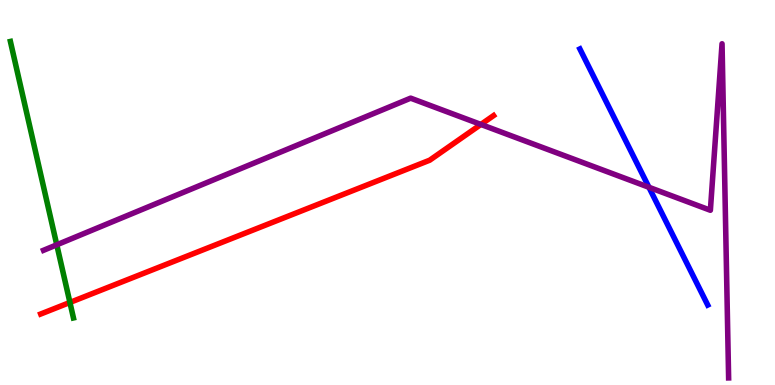[{'lines': ['blue', 'red'], 'intersections': []}, {'lines': ['green', 'red'], 'intersections': [{'x': 0.902, 'y': 2.14}]}, {'lines': ['purple', 'red'], 'intersections': [{'x': 6.21, 'y': 6.77}]}, {'lines': ['blue', 'green'], 'intersections': []}, {'lines': ['blue', 'purple'], 'intersections': [{'x': 8.37, 'y': 5.14}]}, {'lines': ['green', 'purple'], 'intersections': [{'x': 0.733, 'y': 3.64}]}]